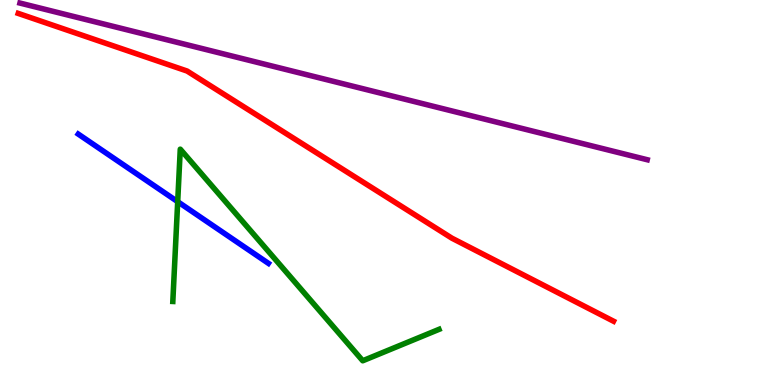[{'lines': ['blue', 'red'], 'intersections': []}, {'lines': ['green', 'red'], 'intersections': []}, {'lines': ['purple', 'red'], 'intersections': []}, {'lines': ['blue', 'green'], 'intersections': [{'x': 2.29, 'y': 4.76}]}, {'lines': ['blue', 'purple'], 'intersections': []}, {'lines': ['green', 'purple'], 'intersections': []}]